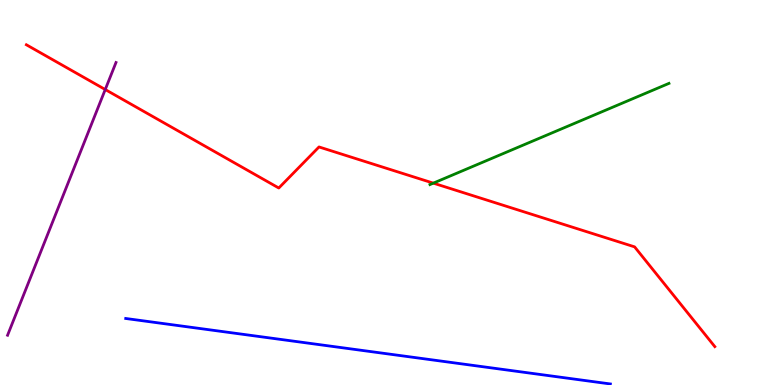[{'lines': ['blue', 'red'], 'intersections': []}, {'lines': ['green', 'red'], 'intersections': [{'x': 5.59, 'y': 5.24}]}, {'lines': ['purple', 'red'], 'intersections': [{'x': 1.36, 'y': 7.67}]}, {'lines': ['blue', 'green'], 'intersections': []}, {'lines': ['blue', 'purple'], 'intersections': []}, {'lines': ['green', 'purple'], 'intersections': []}]